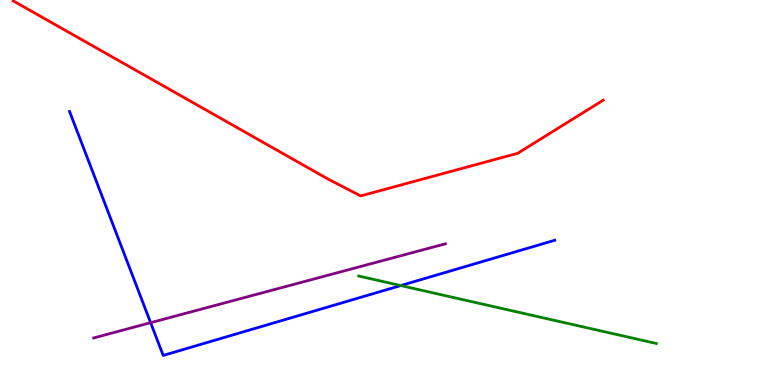[{'lines': ['blue', 'red'], 'intersections': []}, {'lines': ['green', 'red'], 'intersections': []}, {'lines': ['purple', 'red'], 'intersections': []}, {'lines': ['blue', 'green'], 'intersections': [{'x': 5.17, 'y': 2.58}]}, {'lines': ['blue', 'purple'], 'intersections': [{'x': 1.94, 'y': 1.62}]}, {'lines': ['green', 'purple'], 'intersections': []}]